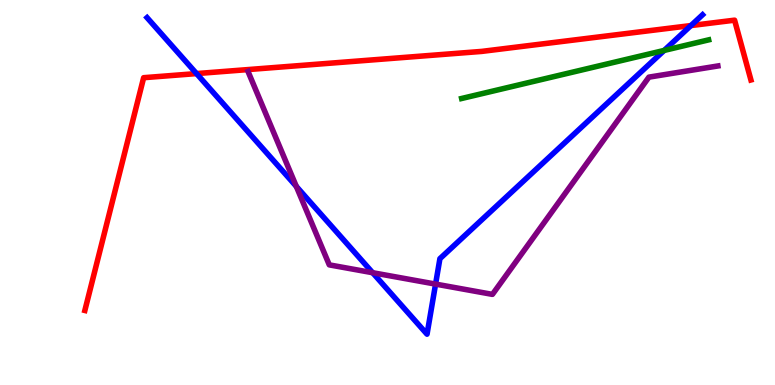[{'lines': ['blue', 'red'], 'intersections': [{'x': 2.54, 'y': 8.09}, {'x': 8.92, 'y': 9.34}]}, {'lines': ['green', 'red'], 'intersections': []}, {'lines': ['purple', 'red'], 'intersections': []}, {'lines': ['blue', 'green'], 'intersections': [{'x': 8.57, 'y': 8.69}]}, {'lines': ['blue', 'purple'], 'intersections': [{'x': 3.82, 'y': 5.16}, {'x': 4.81, 'y': 2.92}, {'x': 5.62, 'y': 2.62}]}, {'lines': ['green', 'purple'], 'intersections': []}]